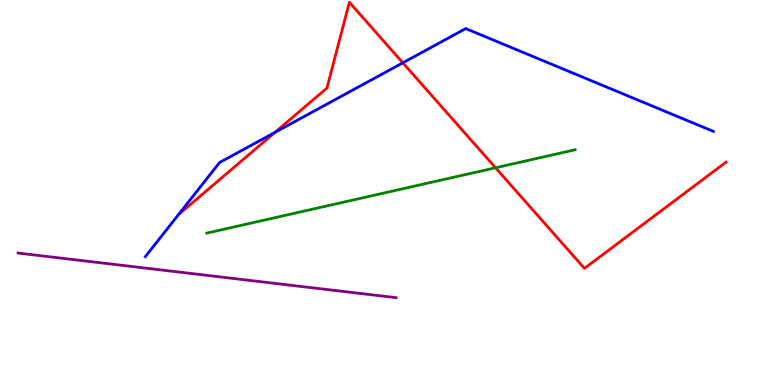[{'lines': ['blue', 'red'], 'intersections': [{'x': 3.55, 'y': 6.56}, {'x': 5.2, 'y': 8.37}]}, {'lines': ['green', 'red'], 'intersections': [{'x': 6.39, 'y': 5.64}]}, {'lines': ['purple', 'red'], 'intersections': []}, {'lines': ['blue', 'green'], 'intersections': []}, {'lines': ['blue', 'purple'], 'intersections': []}, {'lines': ['green', 'purple'], 'intersections': []}]